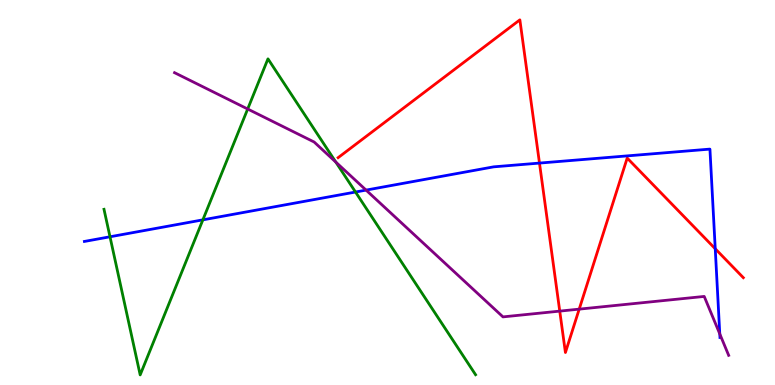[{'lines': ['blue', 'red'], 'intersections': [{'x': 6.96, 'y': 5.76}, {'x': 9.23, 'y': 3.54}]}, {'lines': ['green', 'red'], 'intersections': []}, {'lines': ['purple', 'red'], 'intersections': [{'x': 7.22, 'y': 1.92}, {'x': 7.47, 'y': 1.97}]}, {'lines': ['blue', 'green'], 'intersections': [{'x': 1.42, 'y': 3.85}, {'x': 2.62, 'y': 4.29}, {'x': 4.59, 'y': 5.01}]}, {'lines': ['blue', 'purple'], 'intersections': [{'x': 4.72, 'y': 5.06}, {'x': 9.29, 'y': 1.33}]}, {'lines': ['green', 'purple'], 'intersections': [{'x': 3.2, 'y': 7.17}, {'x': 4.33, 'y': 5.79}]}]